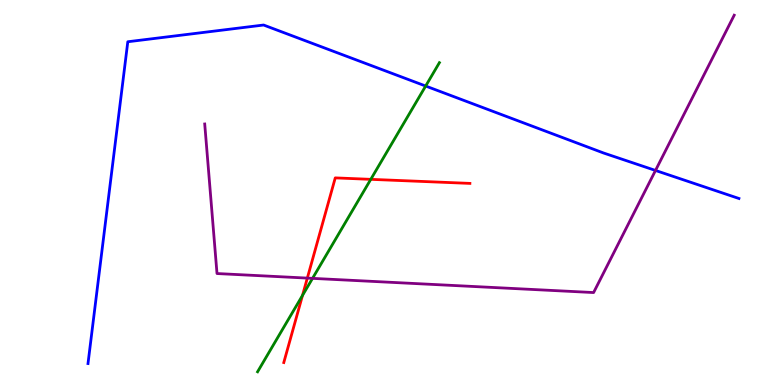[{'lines': ['blue', 'red'], 'intersections': []}, {'lines': ['green', 'red'], 'intersections': [{'x': 3.9, 'y': 2.33}, {'x': 4.78, 'y': 5.34}]}, {'lines': ['purple', 'red'], 'intersections': [{'x': 3.97, 'y': 2.78}]}, {'lines': ['blue', 'green'], 'intersections': [{'x': 5.49, 'y': 7.77}]}, {'lines': ['blue', 'purple'], 'intersections': [{'x': 8.46, 'y': 5.57}]}, {'lines': ['green', 'purple'], 'intersections': [{'x': 4.03, 'y': 2.77}]}]